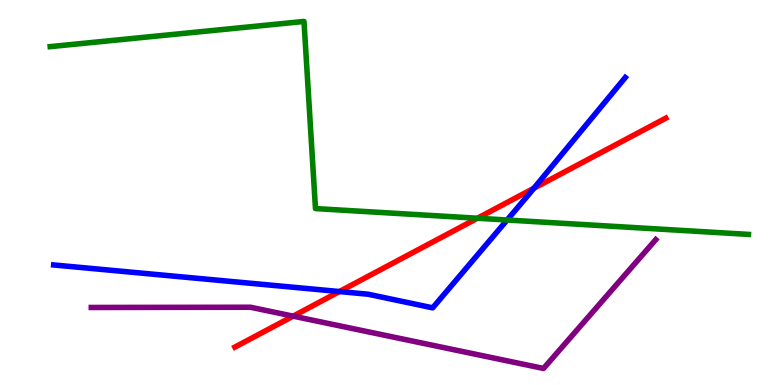[{'lines': ['blue', 'red'], 'intersections': [{'x': 4.38, 'y': 2.43}, {'x': 6.89, 'y': 5.11}]}, {'lines': ['green', 'red'], 'intersections': [{'x': 6.16, 'y': 4.33}]}, {'lines': ['purple', 'red'], 'intersections': [{'x': 3.78, 'y': 1.79}]}, {'lines': ['blue', 'green'], 'intersections': [{'x': 6.54, 'y': 4.29}]}, {'lines': ['blue', 'purple'], 'intersections': []}, {'lines': ['green', 'purple'], 'intersections': []}]